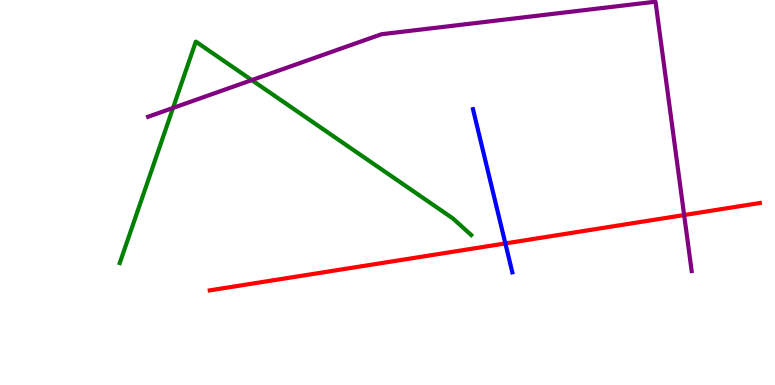[{'lines': ['blue', 'red'], 'intersections': [{'x': 6.52, 'y': 3.68}]}, {'lines': ['green', 'red'], 'intersections': []}, {'lines': ['purple', 'red'], 'intersections': [{'x': 8.83, 'y': 4.41}]}, {'lines': ['blue', 'green'], 'intersections': []}, {'lines': ['blue', 'purple'], 'intersections': []}, {'lines': ['green', 'purple'], 'intersections': [{'x': 2.23, 'y': 7.2}, {'x': 3.25, 'y': 7.92}]}]